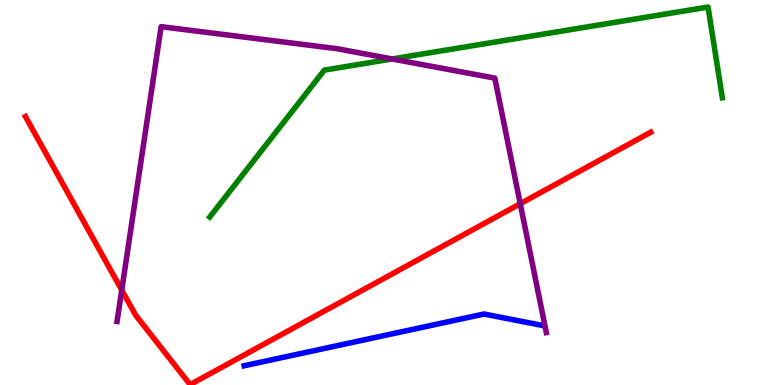[{'lines': ['blue', 'red'], 'intersections': []}, {'lines': ['green', 'red'], 'intersections': []}, {'lines': ['purple', 'red'], 'intersections': [{'x': 1.57, 'y': 2.47}, {'x': 6.71, 'y': 4.71}]}, {'lines': ['blue', 'green'], 'intersections': []}, {'lines': ['blue', 'purple'], 'intersections': []}, {'lines': ['green', 'purple'], 'intersections': [{'x': 5.06, 'y': 8.47}]}]